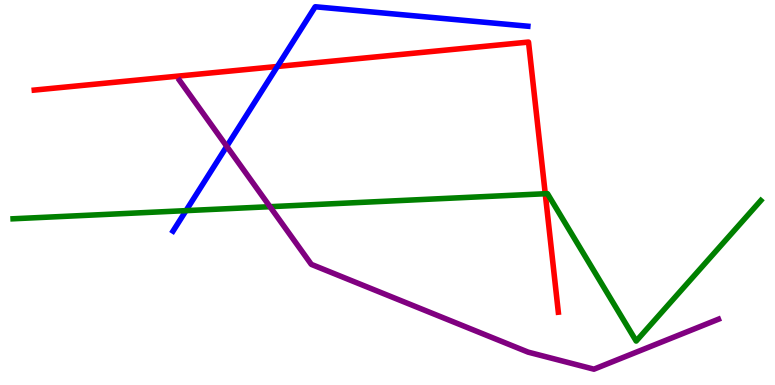[{'lines': ['blue', 'red'], 'intersections': [{'x': 3.58, 'y': 8.27}]}, {'lines': ['green', 'red'], 'intersections': [{'x': 7.04, 'y': 4.97}]}, {'lines': ['purple', 'red'], 'intersections': []}, {'lines': ['blue', 'green'], 'intersections': [{'x': 2.4, 'y': 4.53}]}, {'lines': ['blue', 'purple'], 'intersections': [{'x': 2.93, 'y': 6.2}]}, {'lines': ['green', 'purple'], 'intersections': [{'x': 3.48, 'y': 4.63}]}]